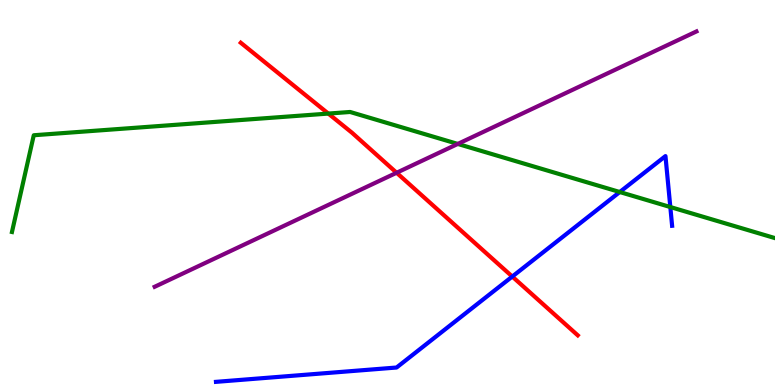[{'lines': ['blue', 'red'], 'intersections': [{'x': 6.61, 'y': 2.82}]}, {'lines': ['green', 'red'], 'intersections': [{'x': 4.24, 'y': 7.05}]}, {'lines': ['purple', 'red'], 'intersections': [{'x': 5.12, 'y': 5.51}]}, {'lines': ['blue', 'green'], 'intersections': [{'x': 8.0, 'y': 5.01}, {'x': 8.65, 'y': 4.62}]}, {'lines': ['blue', 'purple'], 'intersections': []}, {'lines': ['green', 'purple'], 'intersections': [{'x': 5.91, 'y': 6.26}]}]